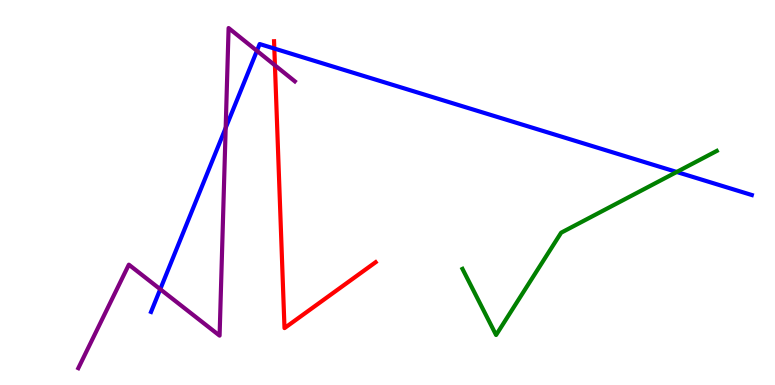[{'lines': ['blue', 'red'], 'intersections': [{'x': 3.54, 'y': 8.74}]}, {'lines': ['green', 'red'], 'intersections': []}, {'lines': ['purple', 'red'], 'intersections': [{'x': 3.55, 'y': 8.3}]}, {'lines': ['blue', 'green'], 'intersections': [{'x': 8.73, 'y': 5.53}]}, {'lines': ['blue', 'purple'], 'intersections': [{'x': 2.07, 'y': 2.49}, {'x': 2.91, 'y': 6.68}, {'x': 3.32, 'y': 8.68}]}, {'lines': ['green', 'purple'], 'intersections': []}]